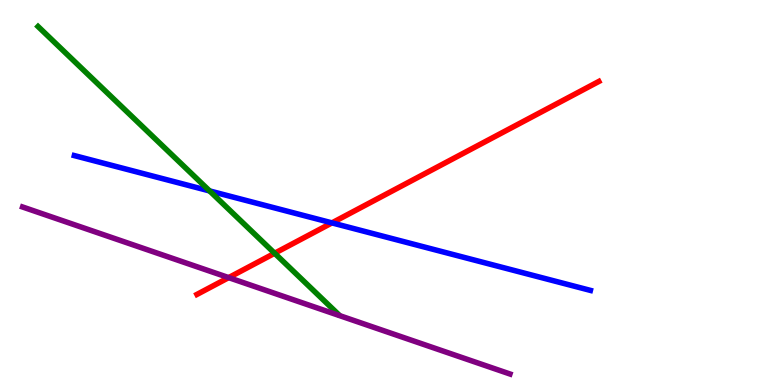[{'lines': ['blue', 'red'], 'intersections': [{'x': 4.28, 'y': 4.21}]}, {'lines': ['green', 'red'], 'intersections': [{'x': 3.54, 'y': 3.42}]}, {'lines': ['purple', 'red'], 'intersections': [{'x': 2.95, 'y': 2.79}]}, {'lines': ['blue', 'green'], 'intersections': [{'x': 2.7, 'y': 5.04}]}, {'lines': ['blue', 'purple'], 'intersections': []}, {'lines': ['green', 'purple'], 'intersections': []}]